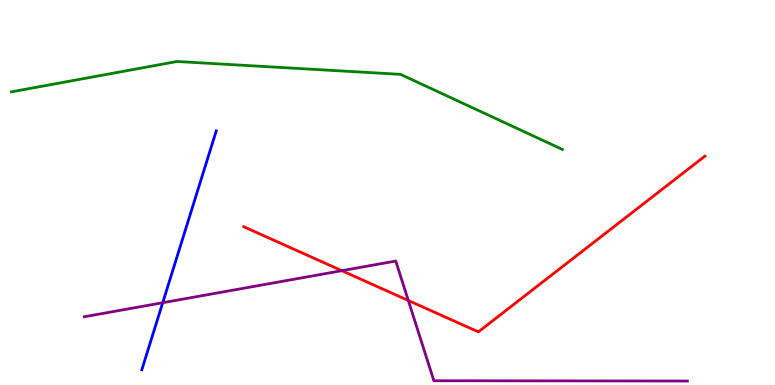[{'lines': ['blue', 'red'], 'intersections': []}, {'lines': ['green', 'red'], 'intersections': []}, {'lines': ['purple', 'red'], 'intersections': [{'x': 4.41, 'y': 2.97}, {'x': 5.27, 'y': 2.19}]}, {'lines': ['blue', 'green'], 'intersections': []}, {'lines': ['blue', 'purple'], 'intersections': [{'x': 2.1, 'y': 2.14}]}, {'lines': ['green', 'purple'], 'intersections': []}]